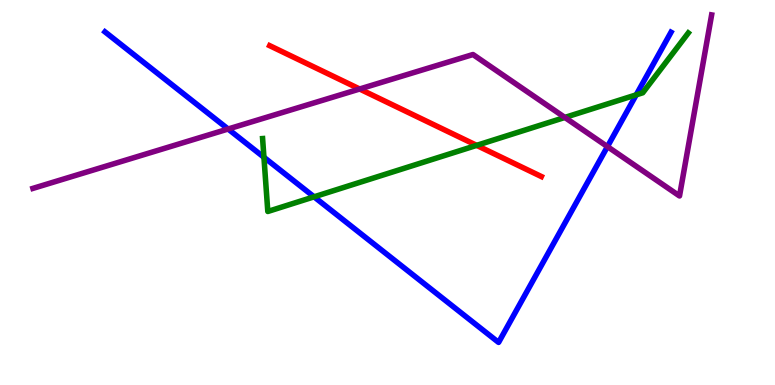[{'lines': ['blue', 'red'], 'intersections': []}, {'lines': ['green', 'red'], 'intersections': [{'x': 6.15, 'y': 6.22}]}, {'lines': ['purple', 'red'], 'intersections': [{'x': 4.64, 'y': 7.69}]}, {'lines': ['blue', 'green'], 'intersections': [{'x': 3.41, 'y': 5.91}, {'x': 4.05, 'y': 4.89}, {'x': 8.21, 'y': 7.54}]}, {'lines': ['blue', 'purple'], 'intersections': [{'x': 2.94, 'y': 6.65}, {'x': 7.84, 'y': 6.19}]}, {'lines': ['green', 'purple'], 'intersections': [{'x': 7.29, 'y': 6.95}]}]